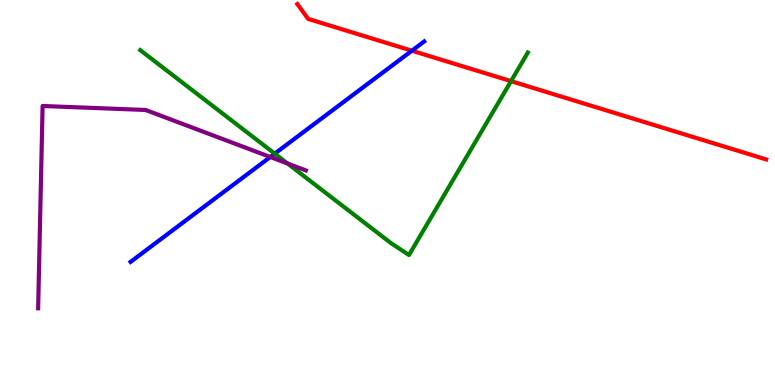[{'lines': ['blue', 'red'], 'intersections': [{'x': 5.31, 'y': 8.68}]}, {'lines': ['green', 'red'], 'intersections': [{'x': 6.59, 'y': 7.89}]}, {'lines': ['purple', 'red'], 'intersections': []}, {'lines': ['blue', 'green'], 'intersections': [{'x': 3.55, 'y': 6.01}]}, {'lines': ['blue', 'purple'], 'intersections': [{'x': 3.49, 'y': 5.92}]}, {'lines': ['green', 'purple'], 'intersections': [{'x': 3.71, 'y': 5.75}]}]